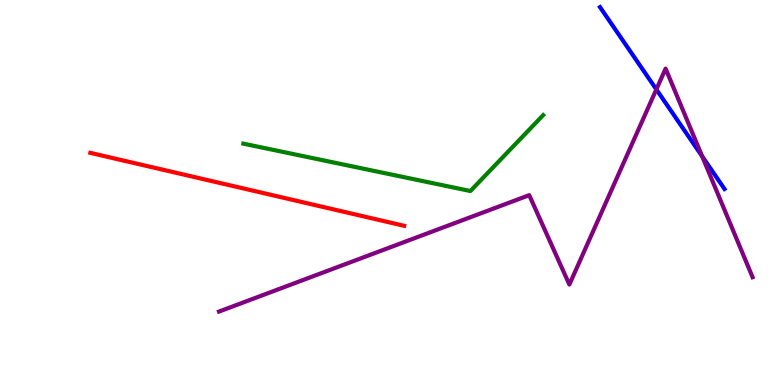[{'lines': ['blue', 'red'], 'intersections': []}, {'lines': ['green', 'red'], 'intersections': []}, {'lines': ['purple', 'red'], 'intersections': []}, {'lines': ['blue', 'green'], 'intersections': []}, {'lines': ['blue', 'purple'], 'intersections': [{'x': 8.47, 'y': 7.68}, {'x': 9.06, 'y': 5.94}]}, {'lines': ['green', 'purple'], 'intersections': []}]